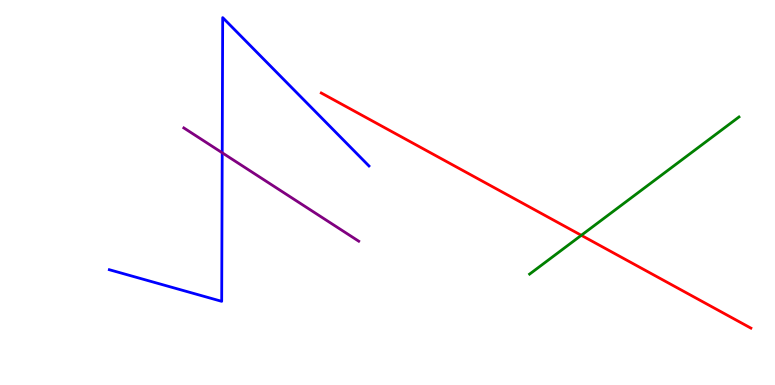[{'lines': ['blue', 'red'], 'intersections': []}, {'lines': ['green', 'red'], 'intersections': [{'x': 7.5, 'y': 3.89}]}, {'lines': ['purple', 'red'], 'intersections': []}, {'lines': ['blue', 'green'], 'intersections': []}, {'lines': ['blue', 'purple'], 'intersections': [{'x': 2.87, 'y': 6.03}]}, {'lines': ['green', 'purple'], 'intersections': []}]